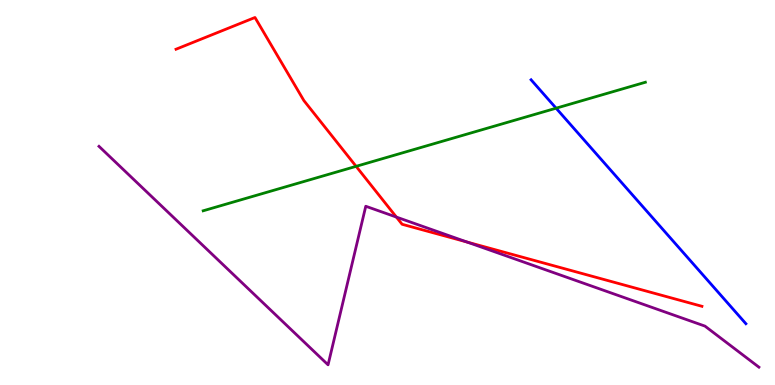[{'lines': ['blue', 'red'], 'intersections': []}, {'lines': ['green', 'red'], 'intersections': [{'x': 4.59, 'y': 5.68}]}, {'lines': ['purple', 'red'], 'intersections': [{'x': 5.11, 'y': 4.36}, {'x': 6.03, 'y': 3.71}]}, {'lines': ['blue', 'green'], 'intersections': [{'x': 7.18, 'y': 7.19}]}, {'lines': ['blue', 'purple'], 'intersections': []}, {'lines': ['green', 'purple'], 'intersections': []}]